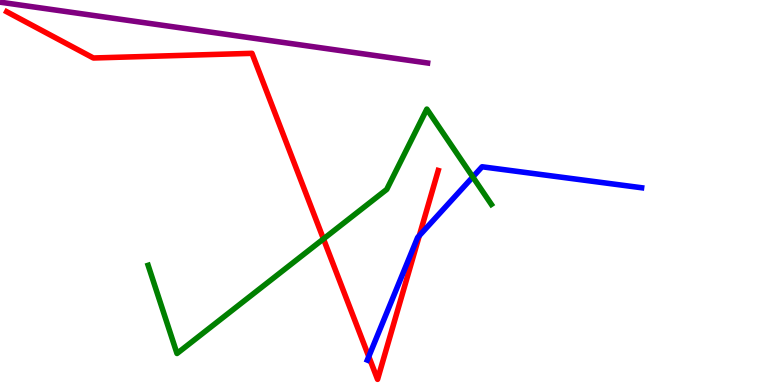[{'lines': ['blue', 'red'], 'intersections': [{'x': 4.76, 'y': 0.739}, {'x': 5.41, 'y': 3.88}]}, {'lines': ['green', 'red'], 'intersections': [{'x': 4.17, 'y': 3.79}]}, {'lines': ['purple', 'red'], 'intersections': []}, {'lines': ['blue', 'green'], 'intersections': [{'x': 6.1, 'y': 5.4}]}, {'lines': ['blue', 'purple'], 'intersections': []}, {'lines': ['green', 'purple'], 'intersections': []}]